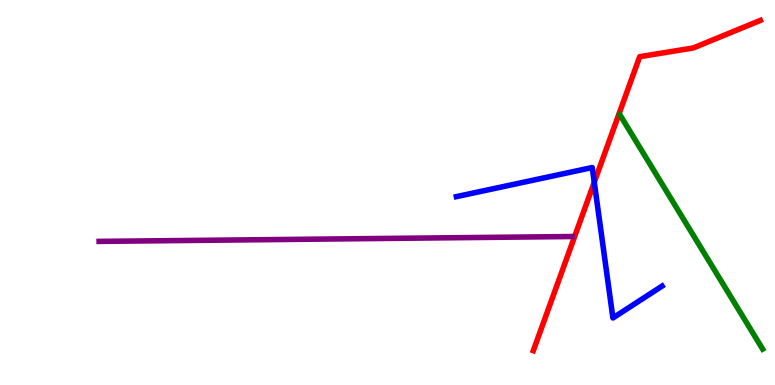[{'lines': ['blue', 'red'], 'intersections': [{'x': 7.67, 'y': 5.27}]}, {'lines': ['green', 'red'], 'intersections': []}, {'lines': ['purple', 'red'], 'intersections': []}, {'lines': ['blue', 'green'], 'intersections': []}, {'lines': ['blue', 'purple'], 'intersections': []}, {'lines': ['green', 'purple'], 'intersections': []}]